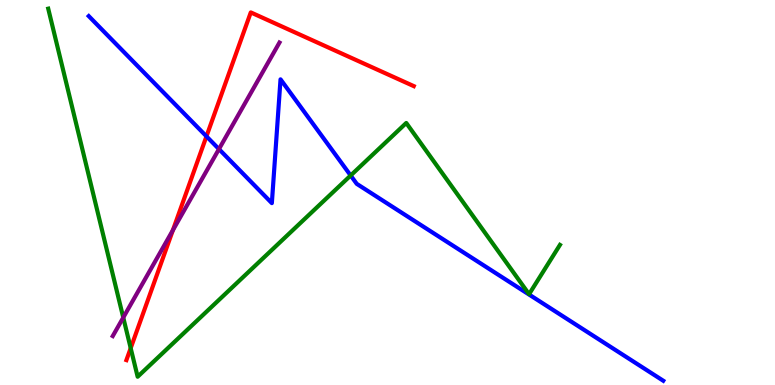[{'lines': ['blue', 'red'], 'intersections': [{'x': 2.66, 'y': 6.46}]}, {'lines': ['green', 'red'], 'intersections': [{'x': 1.69, 'y': 0.957}]}, {'lines': ['purple', 'red'], 'intersections': [{'x': 2.23, 'y': 4.02}]}, {'lines': ['blue', 'green'], 'intersections': [{'x': 4.52, 'y': 5.44}]}, {'lines': ['blue', 'purple'], 'intersections': [{'x': 2.83, 'y': 6.13}]}, {'lines': ['green', 'purple'], 'intersections': [{'x': 1.59, 'y': 1.75}]}]